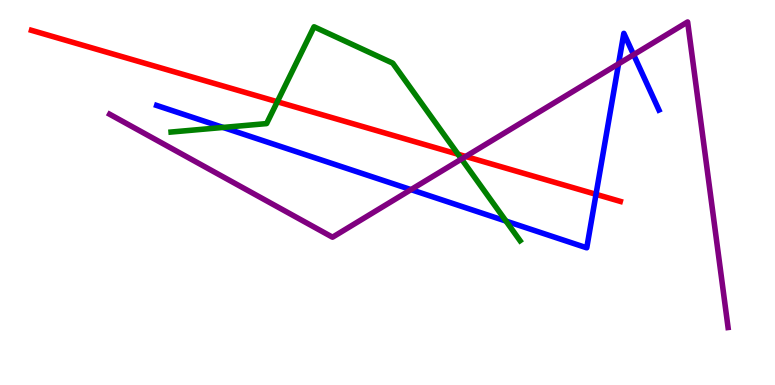[{'lines': ['blue', 'red'], 'intersections': [{'x': 7.69, 'y': 4.95}]}, {'lines': ['green', 'red'], 'intersections': [{'x': 3.58, 'y': 7.36}, {'x': 5.91, 'y': 5.99}]}, {'lines': ['purple', 'red'], 'intersections': [{'x': 6.01, 'y': 5.94}]}, {'lines': ['blue', 'green'], 'intersections': [{'x': 2.88, 'y': 6.69}, {'x': 6.53, 'y': 4.26}]}, {'lines': ['blue', 'purple'], 'intersections': [{'x': 5.3, 'y': 5.07}, {'x': 7.98, 'y': 8.34}, {'x': 8.18, 'y': 8.58}]}, {'lines': ['green', 'purple'], 'intersections': [{'x': 5.95, 'y': 5.87}]}]